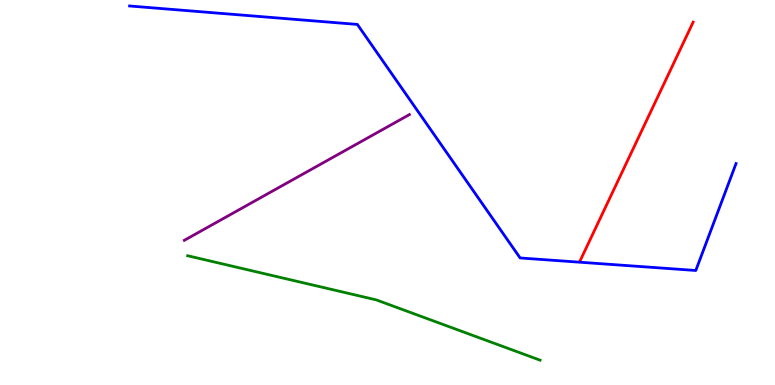[{'lines': ['blue', 'red'], 'intersections': []}, {'lines': ['green', 'red'], 'intersections': []}, {'lines': ['purple', 'red'], 'intersections': []}, {'lines': ['blue', 'green'], 'intersections': []}, {'lines': ['blue', 'purple'], 'intersections': []}, {'lines': ['green', 'purple'], 'intersections': []}]